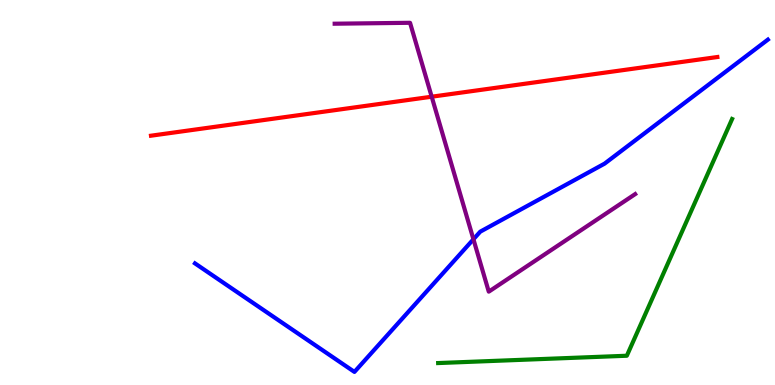[{'lines': ['blue', 'red'], 'intersections': []}, {'lines': ['green', 'red'], 'intersections': []}, {'lines': ['purple', 'red'], 'intersections': [{'x': 5.57, 'y': 7.49}]}, {'lines': ['blue', 'green'], 'intersections': []}, {'lines': ['blue', 'purple'], 'intersections': [{'x': 6.11, 'y': 3.79}]}, {'lines': ['green', 'purple'], 'intersections': []}]